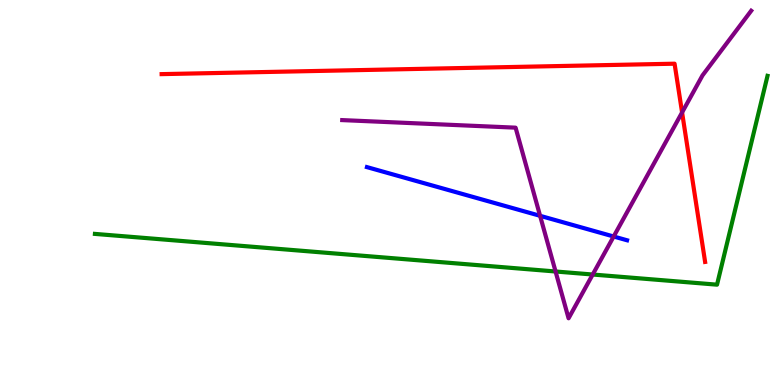[{'lines': ['blue', 'red'], 'intersections': []}, {'lines': ['green', 'red'], 'intersections': []}, {'lines': ['purple', 'red'], 'intersections': [{'x': 8.8, 'y': 7.08}]}, {'lines': ['blue', 'green'], 'intersections': []}, {'lines': ['blue', 'purple'], 'intersections': [{'x': 6.97, 'y': 4.39}, {'x': 7.92, 'y': 3.86}]}, {'lines': ['green', 'purple'], 'intersections': [{'x': 7.17, 'y': 2.95}, {'x': 7.65, 'y': 2.87}]}]